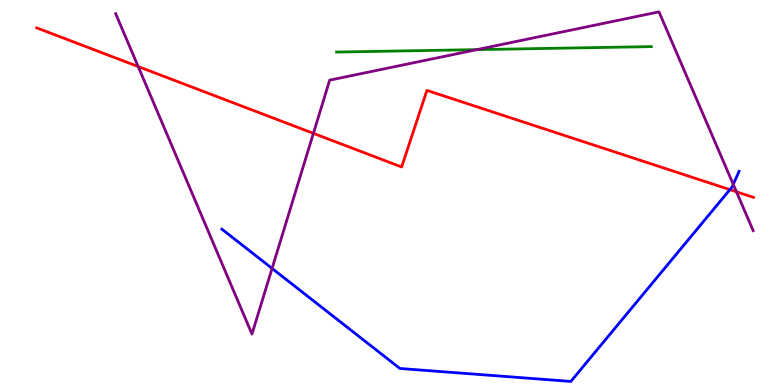[{'lines': ['blue', 'red'], 'intersections': [{'x': 9.42, 'y': 5.07}]}, {'lines': ['green', 'red'], 'intersections': []}, {'lines': ['purple', 'red'], 'intersections': [{'x': 1.78, 'y': 8.27}, {'x': 4.04, 'y': 6.54}, {'x': 9.5, 'y': 5.02}]}, {'lines': ['blue', 'green'], 'intersections': []}, {'lines': ['blue', 'purple'], 'intersections': [{'x': 3.51, 'y': 3.03}, {'x': 9.46, 'y': 5.21}]}, {'lines': ['green', 'purple'], 'intersections': [{'x': 6.15, 'y': 8.71}]}]